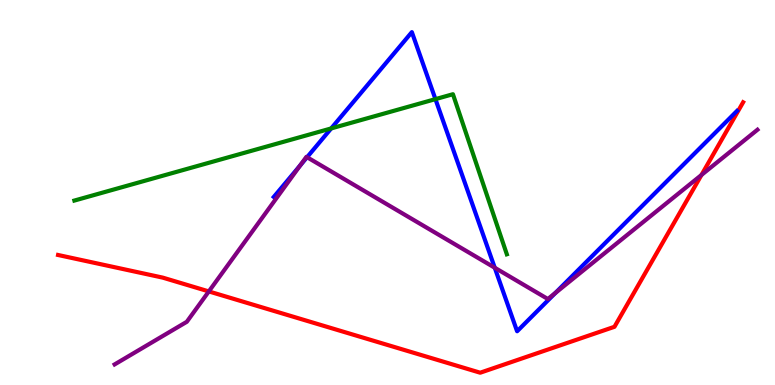[{'lines': ['blue', 'red'], 'intersections': []}, {'lines': ['green', 'red'], 'intersections': []}, {'lines': ['purple', 'red'], 'intersections': [{'x': 2.69, 'y': 2.43}, {'x': 9.05, 'y': 5.46}]}, {'lines': ['blue', 'green'], 'intersections': [{'x': 4.27, 'y': 6.66}, {'x': 5.62, 'y': 7.43}]}, {'lines': ['blue', 'purple'], 'intersections': [{'x': 3.87, 'y': 5.7}, {'x': 3.96, 'y': 5.92}, {'x': 6.38, 'y': 3.05}, {'x': 7.16, 'y': 2.39}]}, {'lines': ['green', 'purple'], 'intersections': []}]